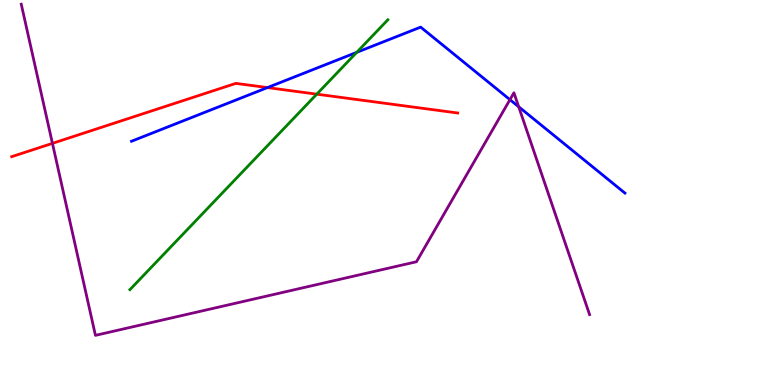[{'lines': ['blue', 'red'], 'intersections': [{'x': 3.45, 'y': 7.72}]}, {'lines': ['green', 'red'], 'intersections': [{'x': 4.09, 'y': 7.55}]}, {'lines': ['purple', 'red'], 'intersections': [{'x': 0.677, 'y': 6.28}]}, {'lines': ['blue', 'green'], 'intersections': [{'x': 4.6, 'y': 8.64}]}, {'lines': ['blue', 'purple'], 'intersections': [{'x': 6.58, 'y': 7.41}, {'x': 6.69, 'y': 7.23}]}, {'lines': ['green', 'purple'], 'intersections': []}]